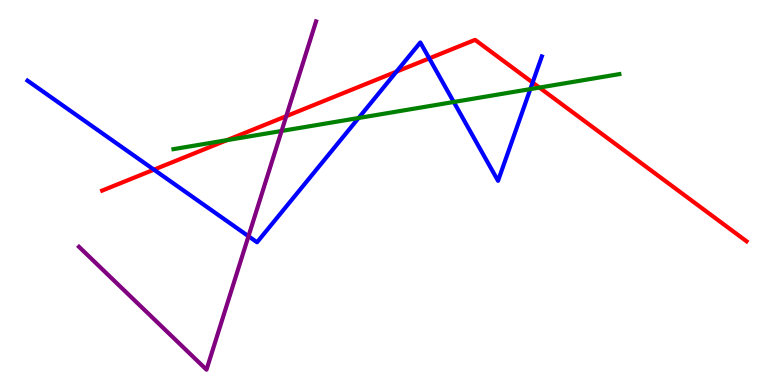[{'lines': ['blue', 'red'], 'intersections': [{'x': 1.99, 'y': 5.59}, {'x': 5.12, 'y': 8.14}, {'x': 5.54, 'y': 8.48}, {'x': 6.87, 'y': 7.86}]}, {'lines': ['green', 'red'], 'intersections': [{'x': 2.93, 'y': 6.36}, {'x': 6.96, 'y': 7.73}]}, {'lines': ['purple', 'red'], 'intersections': [{'x': 3.69, 'y': 6.98}]}, {'lines': ['blue', 'green'], 'intersections': [{'x': 4.63, 'y': 6.94}, {'x': 5.85, 'y': 7.35}, {'x': 6.84, 'y': 7.69}]}, {'lines': ['blue', 'purple'], 'intersections': [{'x': 3.21, 'y': 3.86}]}, {'lines': ['green', 'purple'], 'intersections': [{'x': 3.63, 'y': 6.6}]}]